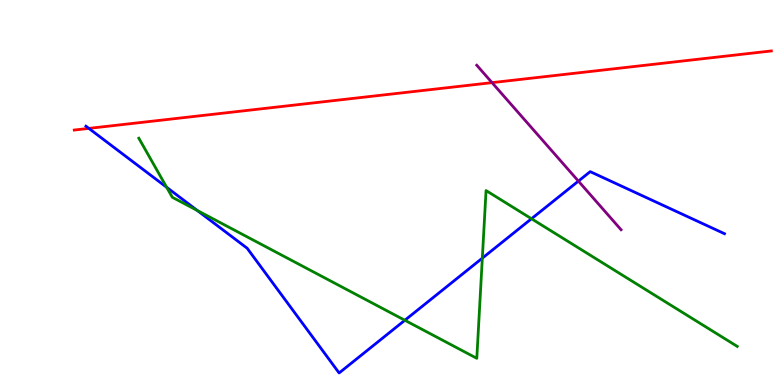[{'lines': ['blue', 'red'], 'intersections': [{'x': 1.15, 'y': 6.67}]}, {'lines': ['green', 'red'], 'intersections': []}, {'lines': ['purple', 'red'], 'intersections': [{'x': 6.35, 'y': 7.85}]}, {'lines': ['blue', 'green'], 'intersections': [{'x': 2.15, 'y': 5.13}, {'x': 2.55, 'y': 4.53}, {'x': 5.22, 'y': 1.68}, {'x': 6.22, 'y': 3.29}, {'x': 6.86, 'y': 4.32}]}, {'lines': ['blue', 'purple'], 'intersections': [{'x': 7.46, 'y': 5.3}]}, {'lines': ['green', 'purple'], 'intersections': []}]